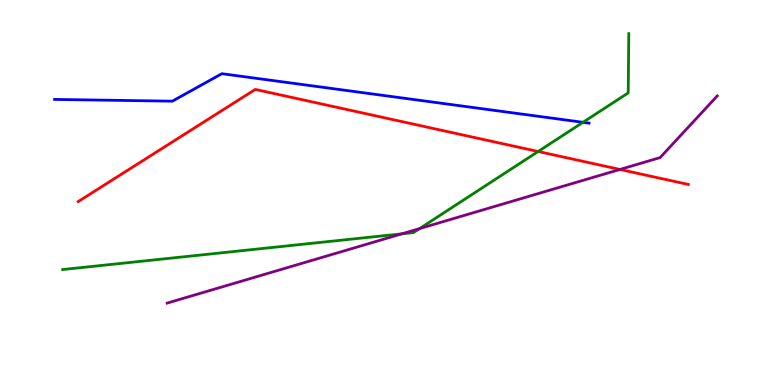[{'lines': ['blue', 'red'], 'intersections': []}, {'lines': ['green', 'red'], 'intersections': [{'x': 6.94, 'y': 6.06}]}, {'lines': ['purple', 'red'], 'intersections': [{'x': 8.0, 'y': 5.6}]}, {'lines': ['blue', 'green'], 'intersections': [{'x': 7.52, 'y': 6.82}]}, {'lines': ['blue', 'purple'], 'intersections': []}, {'lines': ['green', 'purple'], 'intersections': [{'x': 5.19, 'y': 3.93}, {'x': 5.41, 'y': 4.06}]}]